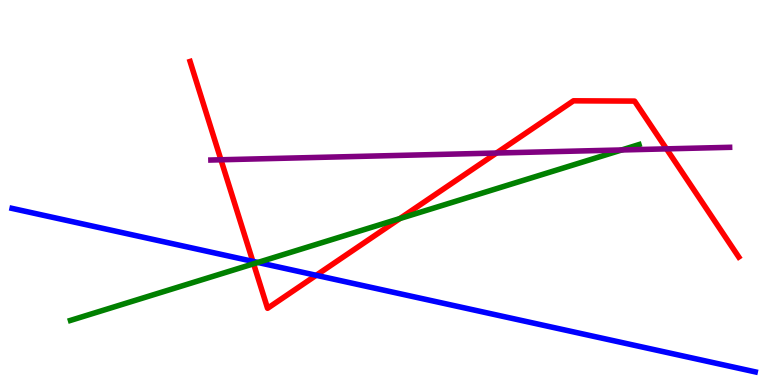[{'lines': ['blue', 'red'], 'intersections': [{'x': 3.26, 'y': 3.21}, {'x': 4.08, 'y': 2.85}]}, {'lines': ['green', 'red'], 'intersections': [{'x': 3.27, 'y': 3.15}, {'x': 5.16, 'y': 4.32}]}, {'lines': ['purple', 'red'], 'intersections': [{'x': 2.85, 'y': 5.85}, {'x': 6.41, 'y': 6.03}, {'x': 8.6, 'y': 6.13}]}, {'lines': ['blue', 'green'], 'intersections': [{'x': 3.33, 'y': 3.18}]}, {'lines': ['blue', 'purple'], 'intersections': []}, {'lines': ['green', 'purple'], 'intersections': [{'x': 8.02, 'y': 6.1}]}]